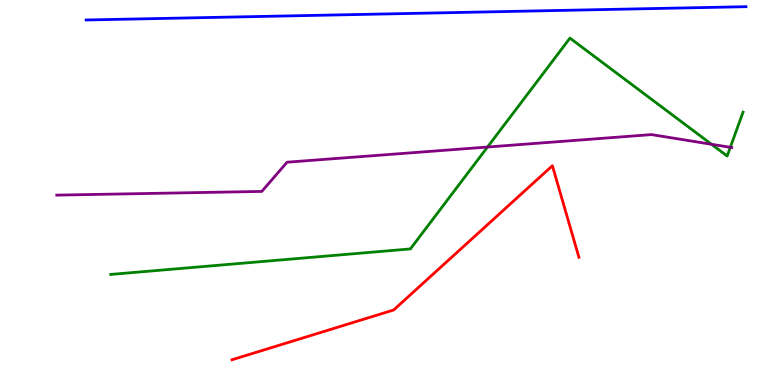[{'lines': ['blue', 'red'], 'intersections': []}, {'lines': ['green', 'red'], 'intersections': []}, {'lines': ['purple', 'red'], 'intersections': []}, {'lines': ['blue', 'green'], 'intersections': []}, {'lines': ['blue', 'purple'], 'intersections': []}, {'lines': ['green', 'purple'], 'intersections': [{'x': 6.29, 'y': 6.18}, {'x': 9.18, 'y': 6.25}, {'x': 9.42, 'y': 6.17}]}]